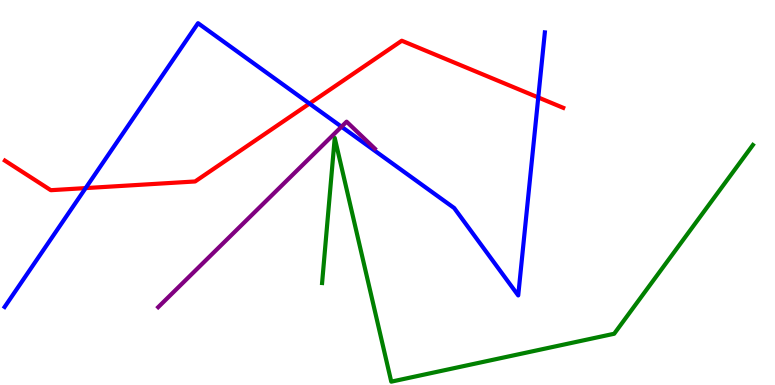[{'lines': ['blue', 'red'], 'intersections': [{'x': 1.1, 'y': 5.11}, {'x': 3.99, 'y': 7.31}, {'x': 6.95, 'y': 7.47}]}, {'lines': ['green', 'red'], 'intersections': []}, {'lines': ['purple', 'red'], 'intersections': []}, {'lines': ['blue', 'green'], 'intersections': []}, {'lines': ['blue', 'purple'], 'intersections': [{'x': 4.41, 'y': 6.71}]}, {'lines': ['green', 'purple'], 'intersections': []}]